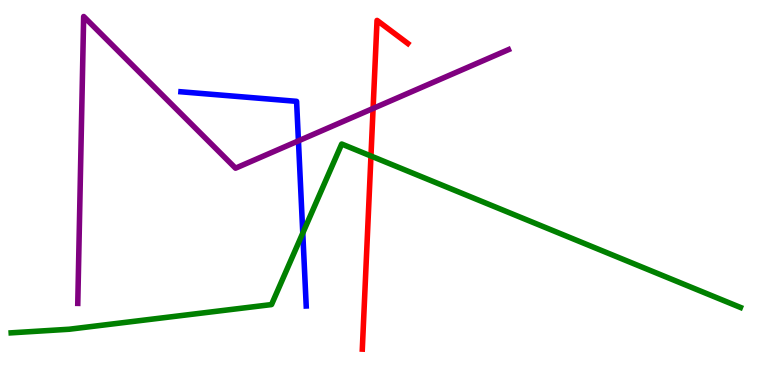[{'lines': ['blue', 'red'], 'intersections': []}, {'lines': ['green', 'red'], 'intersections': [{'x': 4.79, 'y': 5.95}]}, {'lines': ['purple', 'red'], 'intersections': [{'x': 4.81, 'y': 7.18}]}, {'lines': ['blue', 'green'], 'intersections': [{'x': 3.91, 'y': 3.95}]}, {'lines': ['blue', 'purple'], 'intersections': [{'x': 3.85, 'y': 6.34}]}, {'lines': ['green', 'purple'], 'intersections': []}]